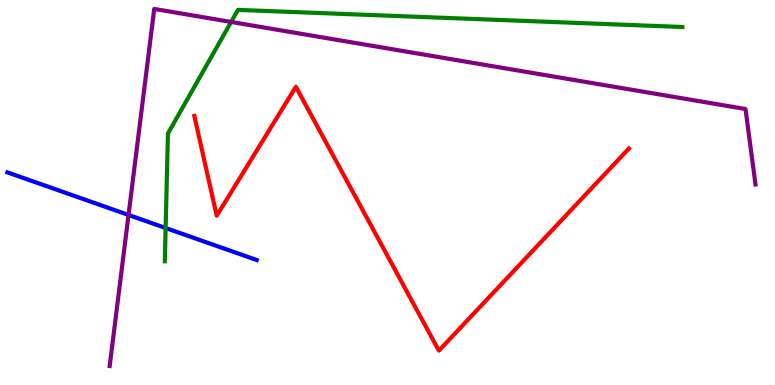[{'lines': ['blue', 'red'], 'intersections': []}, {'lines': ['green', 'red'], 'intersections': []}, {'lines': ['purple', 'red'], 'intersections': []}, {'lines': ['blue', 'green'], 'intersections': [{'x': 2.14, 'y': 4.08}]}, {'lines': ['blue', 'purple'], 'intersections': [{'x': 1.66, 'y': 4.42}]}, {'lines': ['green', 'purple'], 'intersections': [{'x': 2.98, 'y': 9.43}]}]